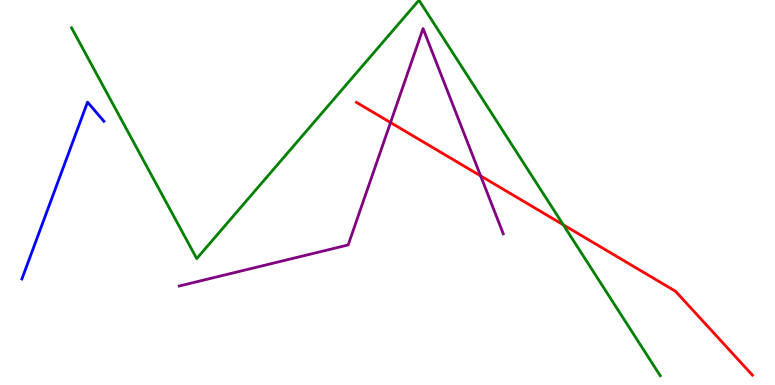[{'lines': ['blue', 'red'], 'intersections': []}, {'lines': ['green', 'red'], 'intersections': [{'x': 7.27, 'y': 4.16}]}, {'lines': ['purple', 'red'], 'intersections': [{'x': 5.04, 'y': 6.82}, {'x': 6.2, 'y': 5.43}]}, {'lines': ['blue', 'green'], 'intersections': []}, {'lines': ['blue', 'purple'], 'intersections': []}, {'lines': ['green', 'purple'], 'intersections': []}]